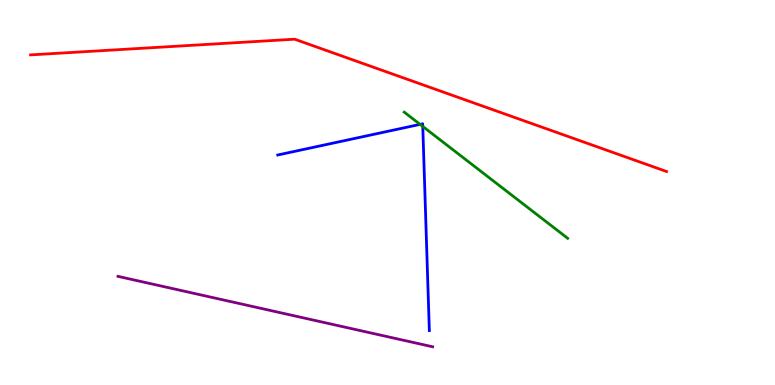[{'lines': ['blue', 'red'], 'intersections': []}, {'lines': ['green', 'red'], 'intersections': []}, {'lines': ['purple', 'red'], 'intersections': []}, {'lines': ['blue', 'green'], 'intersections': [{'x': 5.42, 'y': 6.77}, {'x': 5.46, 'y': 6.72}]}, {'lines': ['blue', 'purple'], 'intersections': []}, {'lines': ['green', 'purple'], 'intersections': []}]